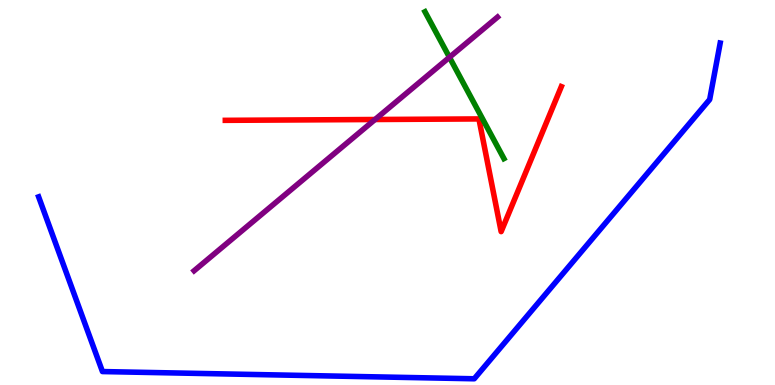[{'lines': ['blue', 'red'], 'intersections': []}, {'lines': ['green', 'red'], 'intersections': []}, {'lines': ['purple', 'red'], 'intersections': [{'x': 4.84, 'y': 6.9}]}, {'lines': ['blue', 'green'], 'intersections': []}, {'lines': ['blue', 'purple'], 'intersections': []}, {'lines': ['green', 'purple'], 'intersections': [{'x': 5.8, 'y': 8.51}]}]